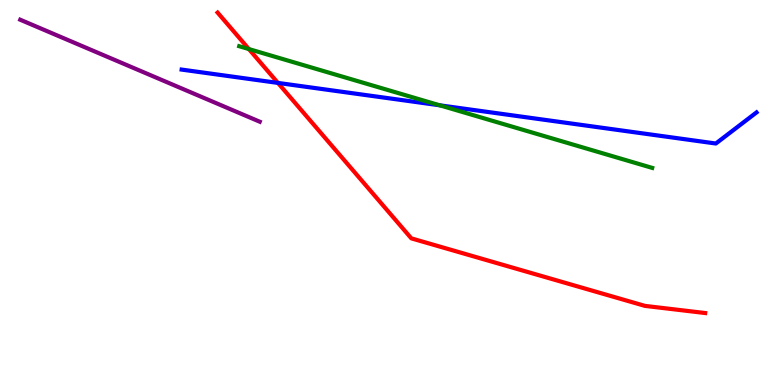[{'lines': ['blue', 'red'], 'intersections': [{'x': 3.59, 'y': 7.85}]}, {'lines': ['green', 'red'], 'intersections': [{'x': 3.21, 'y': 8.73}]}, {'lines': ['purple', 'red'], 'intersections': []}, {'lines': ['blue', 'green'], 'intersections': [{'x': 5.67, 'y': 7.26}]}, {'lines': ['blue', 'purple'], 'intersections': []}, {'lines': ['green', 'purple'], 'intersections': []}]